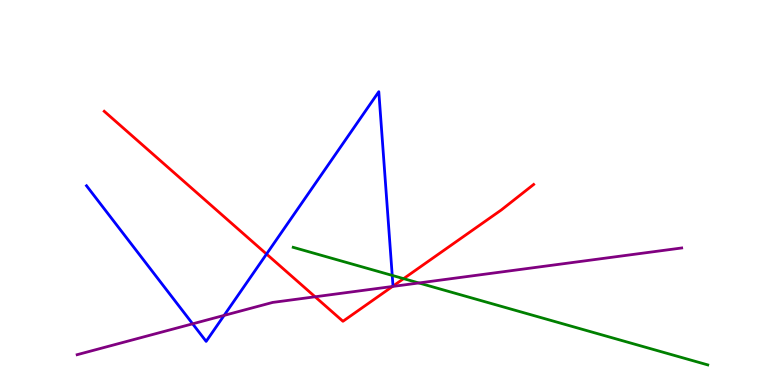[{'lines': ['blue', 'red'], 'intersections': [{'x': 3.44, 'y': 3.4}]}, {'lines': ['green', 'red'], 'intersections': [{'x': 5.21, 'y': 2.76}]}, {'lines': ['purple', 'red'], 'intersections': [{'x': 4.07, 'y': 2.29}, {'x': 5.06, 'y': 2.56}]}, {'lines': ['blue', 'green'], 'intersections': [{'x': 5.06, 'y': 2.85}]}, {'lines': ['blue', 'purple'], 'intersections': [{'x': 2.49, 'y': 1.59}, {'x': 2.89, 'y': 1.81}]}, {'lines': ['green', 'purple'], 'intersections': [{'x': 5.4, 'y': 2.65}]}]